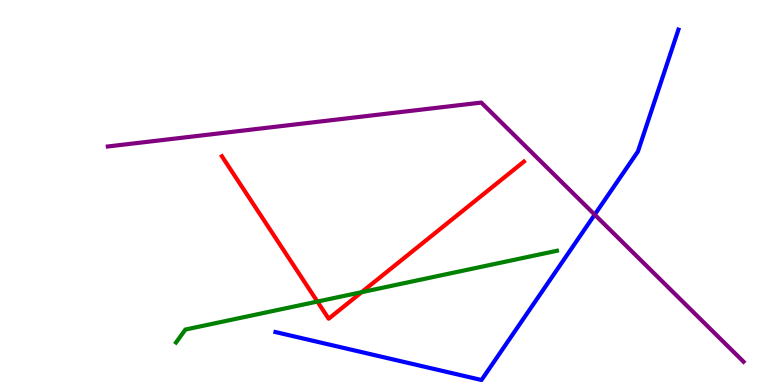[{'lines': ['blue', 'red'], 'intersections': []}, {'lines': ['green', 'red'], 'intersections': [{'x': 4.1, 'y': 2.17}, {'x': 4.67, 'y': 2.41}]}, {'lines': ['purple', 'red'], 'intersections': []}, {'lines': ['blue', 'green'], 'intersections': []}, {'lines': ['blue', 'purple'], 'intersections': [{'x': 7.67, 'y': 4.42}]}, {'lines': ['green', 'purple'], 'intersections': []}]